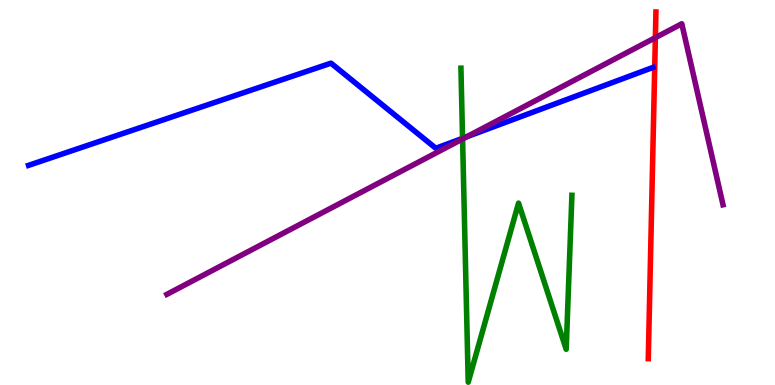[{'lines': ['blue', 'red'], 'intersections': []}, {'lines': ['green', 'red'], 'intersections': []}, {'lines': ['purple', 'red'], 'intersections': [{'x': 8.46, 'y': 9.02}]}, {'lines': ['blue', 'green'], 'intersections': [{'x': 5.97, 'y': 6.41}]}, {'lines': ['blue', 'purple'], 'intersections': [{'x': 6.02, 'y': 6.45}]}, {'lines': ['green', 'purple'], 'intersections': [{'x': 5.97, 'y': 6.39}]}]